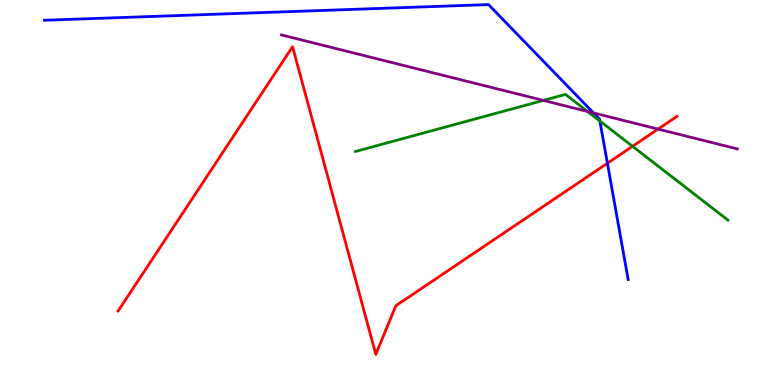[{'lines': ['blue', 'red'], 'intersections': [{'x': 7.84, 'y': 5.76}]}, {'lines': ['green', 'red'], 'intersections': [{'x': 8.16, 'y': 6.2}]}, {'lines': ['purple', 'red'], 'intersections': [{'x': 8.49, 'y': 6.65}]}, {'lines': ['blue', 'green'], 'intersections': [{'x': 7.74, 'y': 6.86}]}, {'lines': ['blue', 'purple'], 'intersections': [{'x': 7.66, 'y': 7.07}]}, {'lines': ['green', 'purple'], 'intersections': [{'x': 7.01, 'y': 7.39}, {'x': 7.58, 'y': 7.11}]}]